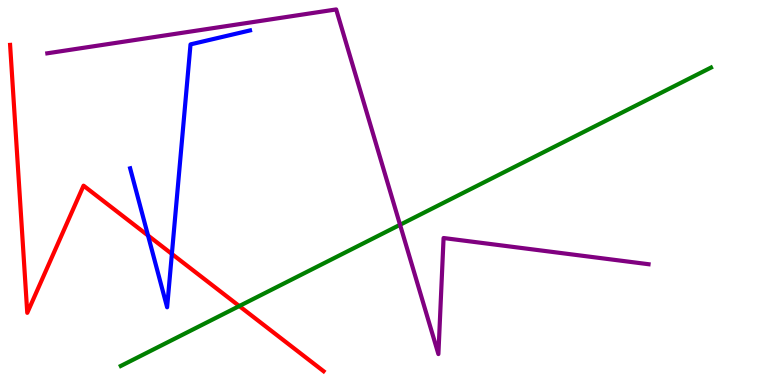[{'lines': ['blue', 'red'], 'intersections': [{'x': 1.91, 'y': 3.88}, {'x': 2.22, 'y': 3.4}]}, {'lines': ['green', 'red'], 'intersections': [{'x': 3.09, 'y': 2.05}]}, {'lines': ['purple', 'red'], 'intersections': []}, {'lines': ['blue', 'green'], 'intersections': []}, {'lines': ['blue', 'purple'], 'intersections': []}, {'lines': ['green', 'purple'], 'intersections': [{'x': 5.16, 'y': 4.16}]}]